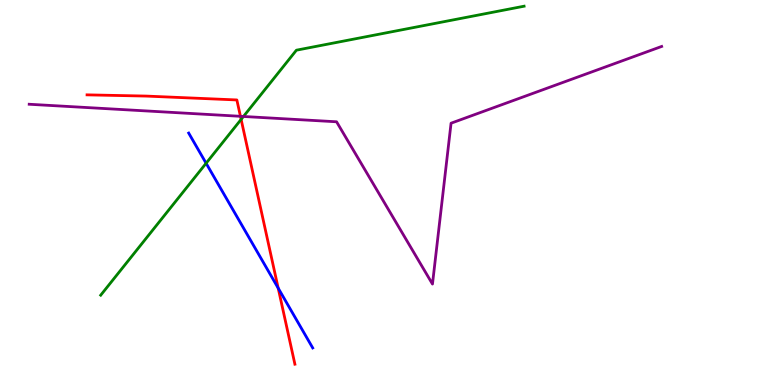[{'lines': ['blue', 'red'], 'intersections': [{'x': 3.59, 'y': 2.52}]}, {'lines': ['green', 'red'], 'intersections': [{'x': 3.11, 'y': 6.9}]}, {'lines': ['purple', 'red'], 'intersections': [{'x': 3.1, 'y': 6.98}]}, {'lines': ['blue', 'green'], 'intersections': [{'x': 2.66, 'y': 5.76}]}, {'lines': ['blue', 'purple'], 'intersections': []}, {'lines': ['green', 'purple'], 'intersections': [{'x': 3.14, 'y': 6.97}]}]